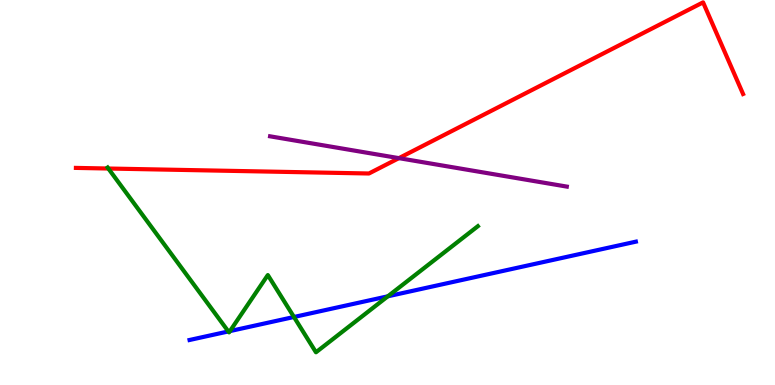[{'lines': ['blue', 'red'], 'intersections': []}, {'lines': ['green', 'red'], 'intersections': [{'x': 1.4, 'y': 5.62}]}, {'lines': ['purple', 'red'], 'intersections': [{'x': 5.15, 'y': 5.89}]}, {'lines': ['blue', 'green'], 'intersections': [{'x': 2.95, 'y': 1.39}, {'x': 2.97, 'y': 1.4}, {'x': 3.79, 'y': 1.77}, {'x': 5.0, 'y': 2.3}]}, {'lines': ['blue', 'purple'], 'intersections': []}, {'lines': ['green', 'purple'], 'intersections': []}]